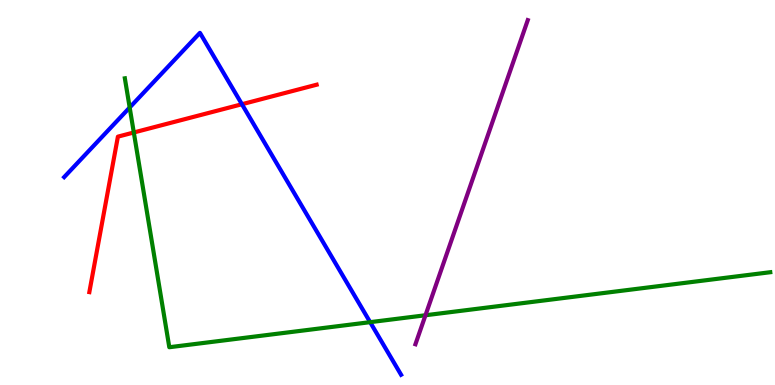[{'lines': ['blue', 'red'], 'intersections': [{'x': 3.12, 'y': 7.29}]}, {'lines': ['green', 'red'], 'intersections': [{'x': 1.73, 'y': 6.56}]}, {'lines': ['purple', 'red'], 'intersections': []}, {'lines': ['blue', 'green'], 'intersections': [{'x': 1.67, 'y': 7.21}, {'x': 4.78, 'y': 1.63}]}, {'lines': ['blue', 'purple'], 'intersections': []}, {'lines': ['green', 'purple'], 'intersections': [{'x': 5.49, 'y': 1.81}]}]